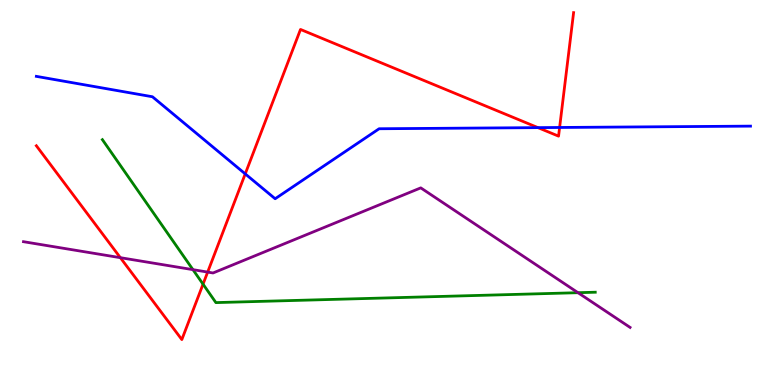[{'lines': ['blue', 'red'], 'intersections': [{'x': 3.16, 'y': 5.48}, {'x': 6.94, 'y': 6.68}, {'x': 7.22, 'y': 6.69}]}, {'lines': ['green', 'red'], 'intersections': [{'x': 2.62, 'y': 2.62}]}, {'lines': ['purple', 'red'], 'intersections': [{'x': 1.55, 'y': 3.31}, {'x': 2.68, 'y': 2.93}]}, {'lines': ['blue', 'green'], 'intersections': []}, {'lines': ['blue', 'purple'], 'intersections': []}, {'lines': ['green', 'purple'], 'intersections': [{'x': 2.49, 'y': 3.0}, {'x': 7.46, 'y': 2.4}]}]